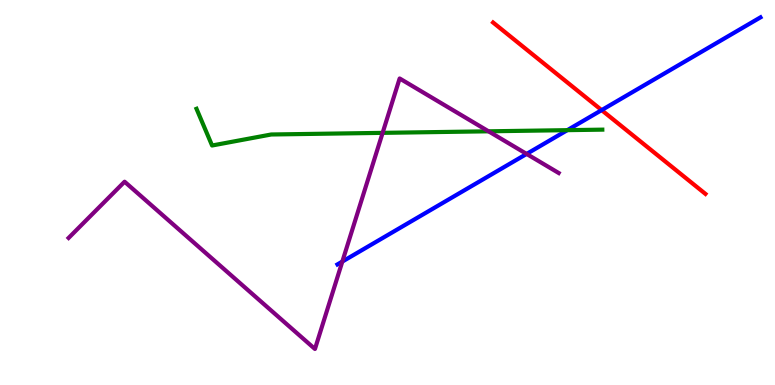[{'lines': ['blue', 'red'], 'intersections': [{'x': 7.76, 'y': 7.14}]}, {'lines': ['green', 'red'], 'intersections': []}, {'lines': ['purple', 'red'], 'intersections': []}, {'lines': ['blue', 'green'], 'intersections': [{'x': 7.32, 'y': 6.62}]}, {'lines': ['blue', 'purple'], 'intersections': [{'x': 4.42, 'y': 3.21}, {'x': 6.8, 'y': 6.0}]}, {'lines': ['green', 'purple'], 'intersections': [{'x': 4.94, 'y': 6.55}, {'x': 6.3, 'y': 6.59}]}]